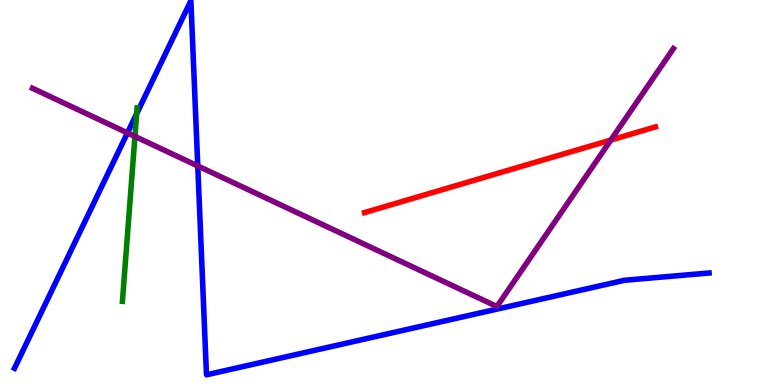[{'lines': ['blue', 'red'], 'intersections': []}, {'lines': ['green', 'red'], 'intersections': []}, {'lines': ['purple', 'red'], 'intersections': [{'x': 7.88, 'y': 6.36}]}, {'lines': ['blue', 'green'], 'intersections': [{'x': 1.76, 'y': 7.05}]}, {'lines': ['blue', 'purple'], 'intersections': [{'x': 1.64, 'y': 6.55}, {'x': 2.55, 'y': 5.69}]}, {'lines': ['green', 'purple'], 'intersections': [{'x': 1.74, 'y': 6.46}]}]